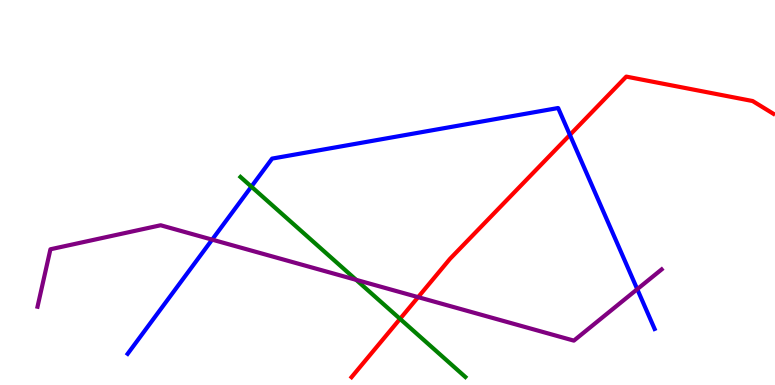[{'lines': ['blue', 'red'], 'intersections': [{'x': 7.35, 'y': 6.5}]}, {'lines': ['green', 'red'], 'intersections': [{'x': 5.16, 'y': 1.72}]}, {'lines': ['purple', 'red'], 'intersections': [{'x': 5.4, 'y': 2.28}]}, {'lines': ['blue', 'green'], 'intersections': [{'x': 3.24, 'y': 5.15}]}, {'lines': ['blue', 'purple'], 'intersections': [{'x': 2.74, 'y': 3.78}, {'x': 8.22, 'y': 2.49}]}, {'lines': ['green', 'purple'], 'intersections': [{'x': 4.6, 'y': 2.73}]}]